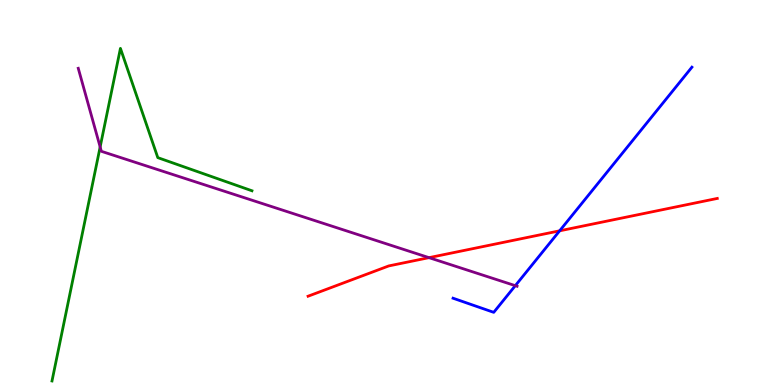[{'lines': ['blue', 'red'], 'intersections': [{'x': 7.22, 'y': 4.0}]}, {'lines': ['green', 'red'], 'intersections': []}, {'lines': ['purple', 'red'], 'intersections': [{'x': 5.54, 'y': 3.31}]}, {'lines': ['blue', 'green'], 'intersections': []}, {'lines': ['blue', 'purple'], 'intersections': [{'x': 6.65, 'y': 2.58}]}, {'lines': ['green', 'purple'], 'intersections': [{'x': 1.29, 'y': 6.18}]}]